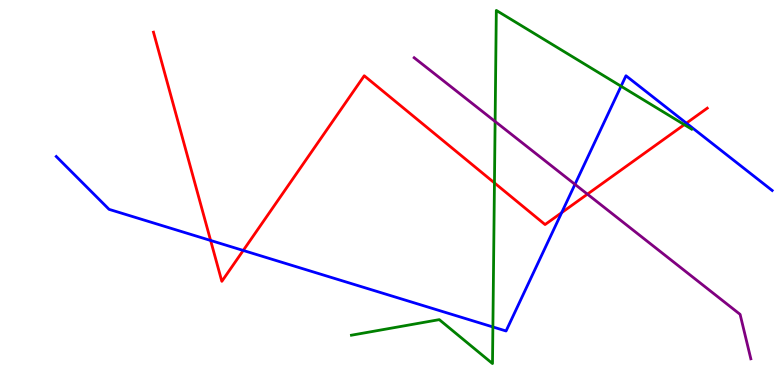[{'lines': ['blue', 'red'], 'intersections': [{'x': 2.72, 'y': 3.75}, {'x': 3.14, 'y': 3.49}, {'x': 7.25, 'y': 4.48}, {'x': 8.86, 'y': 6.8}]}, {'lines': ['green', 'red'], 'intersections': [{'x': 6.38, 'y': 5.25}, {'x': 8.83, 'y': 6.76}]}, {'lines': ['purple', 'red'], 'intersections': [{'x': 7.58, 'y': 4.96}]}, {'lines': ['blue', 'green'], 'intersections': [{'x': 6.36, 'y': 1.51}, {'x': 8.01, 'y': 7.76}]}, {'lines': ['blue', 'purple'], 'intersections': [{'x': 7.42, 'y': 5.21}]}, {'lines': ['green', 'purple'], 'intersections': [{'x': 6.39, 'y': 6.84}]}]